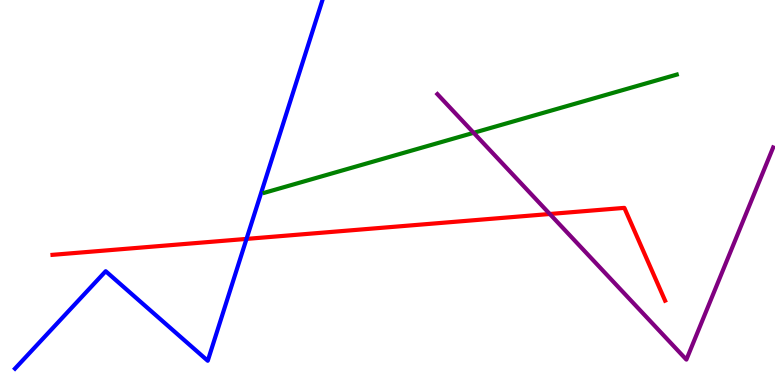[{'lines': ['blue', 'red'], 'intersections': [{'x': 3.18, 'y': 3.79}]}, {'lines': ['green', 'red'], 'intersections': []}, {'lines': ['purple', 'red'], 'intersections': [{'x': 7.09, 'y': 4.44}]}, {'lines': ['blue', 'green'], 'intersections': []}, {'lines': ['blue', 'purple'], 'intersections': []}, {'lines': ['green', 'purple'], 'intersections': [{'x': 6.11, 'y': 6.55}]}]